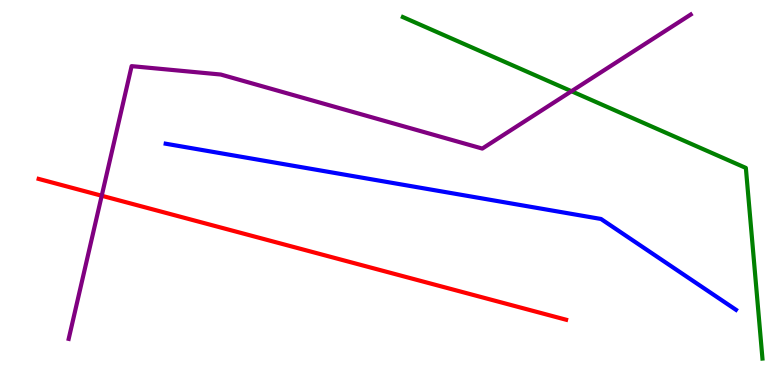[{'lines': ['blue', 'red'], 'intersections': []}, {'lines': ['green', 'red'], 'intersections': []}, {'lines': ['purple', 'red'], 'intersections': [{'x': 1.31, 'y': 4.92}]}, {'lines': ['blue', 'green'], 'intersections': []}, {'lines': ['blue', 'purple'], 'intersections': []}, {'lines': ['green', 'purple'], 'intersections': [{'x': 7.37, 'y': 7.63}]}]